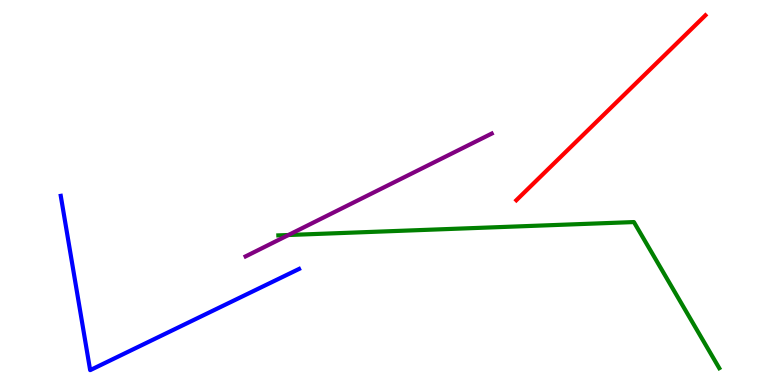[{'lines': ['blue', 'red'], 'intersections': []}, {'lines': ['green', 'red'], 'intersections': []}, {'lines': ['purple', 'red'], 'intersections': []}, {'lines': ['blue', 'green'], 'intersections': []}, {'lines': ['blue', 'purple'], 'intersections': []}, {'lines': ['green', 'purple'], 'intersections': [{'x': 3.72, 'y': 3.9}]}]